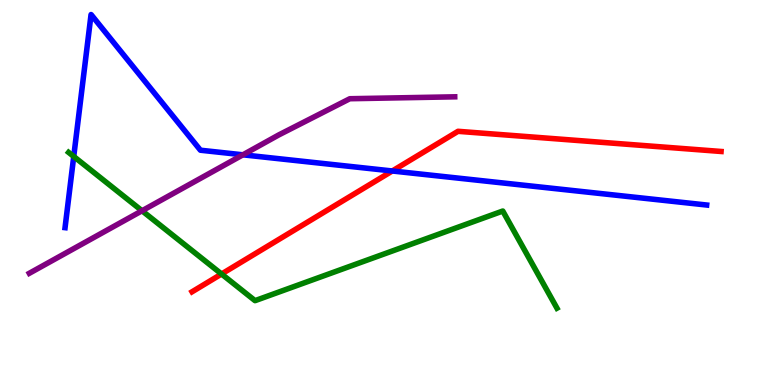[{'lines': ['blue', 'red'], 'intersections': [{'x': 5.06, 'y': 5.56}]}, {'lines': ['green', 'red'], 'intersections': [{'x': 2.86, 'y': 2.88}]}, {'lines': ['purple', 'red'], 'intersections': []}, {'lines': ['blue', 'green'], 'intersections': [{'x': 0.951, 'y': 5.94}]}, {'lines': ['blue', 'purple'], 'intersections': [{'x': 3.13, 'y': 5.98}]}, {'lines': ['green', 'purple'], 'intersections': [{'x': 1.83, 'y': 4.53}]}]